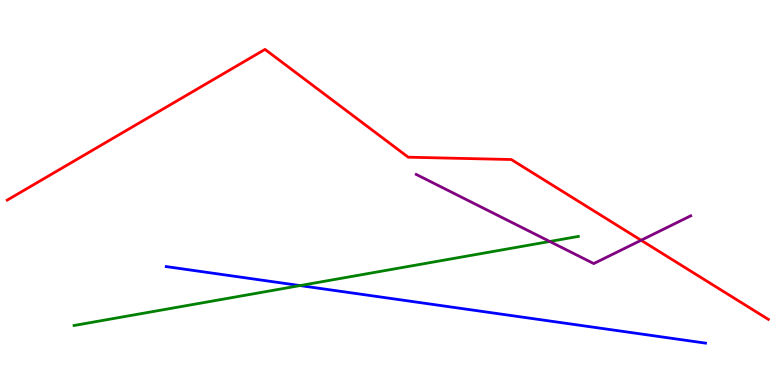[{'lines': ['blue', 'red'], 'intersections': []}, {'lines': ['green', 'red'], 'intersections': []}, {'lines': ['purple', 'red'], 'intersections': [{'x': 8.27, 'y': 3.76}]}, {'lines': ['blue', 'green'], 'intersections': [{'x': 3.87, 'y': 2.58}]}, {'lines': ['blue', 'purple'], 'intersections': []}, {'lines': ['green', 'purple'], 'intersections': [{'x': 7.09, 'y': 3.73}]}]